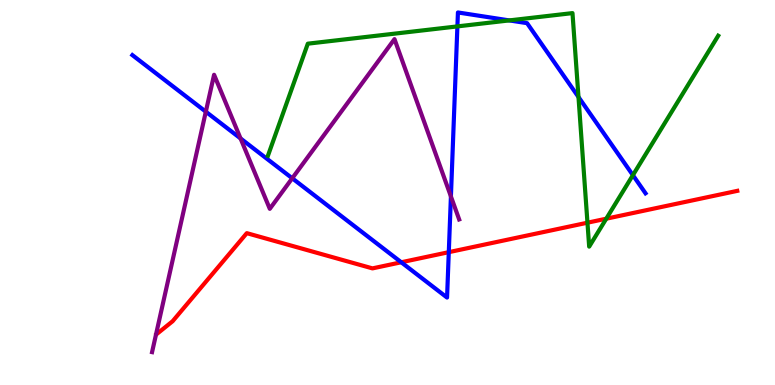[{'lines': ['blue', 'red'], 'intersections': [{'x': 5.18, 'y': 3.19}, {'x': 5.79, 'y': 3.45}]}, {'lines': ['green', 'red'], 'intersections': [{'x': 7.58, 'y': 4.22}, {'x': 7.82, 'y': 4.32}]}, {'lines': ['purple', 'red'], 'intersections': []}, {'lines': ['blue', 'green'], 'intersections': [{'x': 5.9, 'y': 9.31}, {'x': 6.57, 'y': 9.47}, {'x': 7.46, 'y': 7.48}, {'x': 8.17, 'y': 5.45}]}, {'lines': ['blue', 'purple'], 'intersections': [{'x': 2.66, 'y': 7.1}, {'x': 3.1, 'y': 6.4}, {'x': 3.77, 'y': 5.37}, {'x': 5.82, 'y': 4.9}]}, {'lines': ['green', 'purple'], 'intersections': []}]